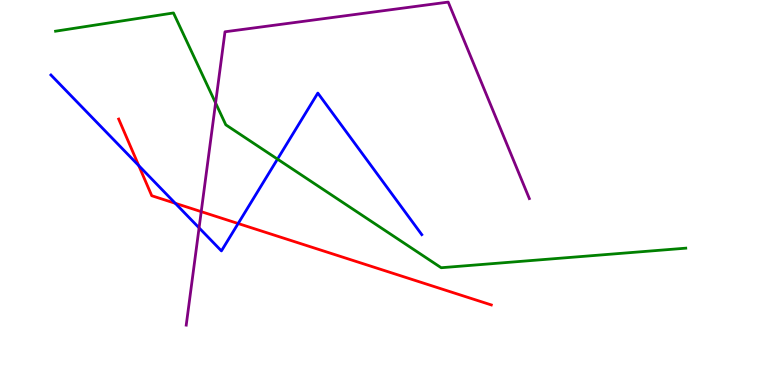[{'lines': ['blue', 'red'], 'intersections': [{'x': 1.79, 'y': 5.7}, {'x': 2.26, 'y': 4.72}, {'x': 3.07, 'y': 4.19}]}, {'lines': ['green', 'red'], 'intersections': []}, {'lines': ['purple', 'red'], 'intersections': [{'x': 2.6, 'y': 4.5}]}, {'lines': ['blue', 'green'], 'intersections': [{'x': 3.58, 'y': 5.87}]}, {'lines': ['blue', 'purple'], 'intersections': [{'x': 2.57, 'y': 4.08}]}, {'lines': ['green', 'purple'], 'intersections': [{'x': 2.78, 'y': 7.33}]}]